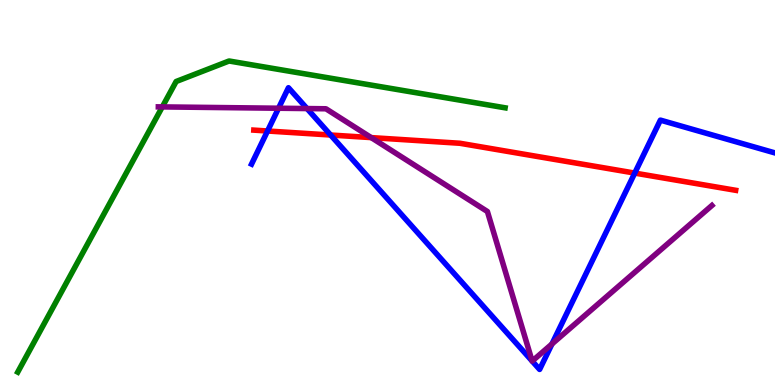[{'lines': ['blue', 'red'], 'intersections': [{'x': 3.45, 'y': 6.6}, {'x': 4.27, 'y': 6.49}, {'x': 8.19, 'y': 5.5}]}, {'lines': ['green', 'red'], 'intersections': []}, {'lines': ['purple', 'red'], 'intersections': [{'x': 4.79, 'y': 6.43}]}, {'lines': ['blue', 'green'], 'intersections': []}, {'lines': ['blue', 'purple'], 'intersections': [{'x': 3.59, 'y': 7.19}, {'x': 3.96, 'y': 7.18}, {'x': 6.87, 'y': 0.623}, {'x': 6.87, 'y': 0.621}, {'x': 7.12, 'y': 1.07}]}, {'lines': ['green', 'purple'], 'intersections': [{'x': 2.09, 'y': 7.22}]}]